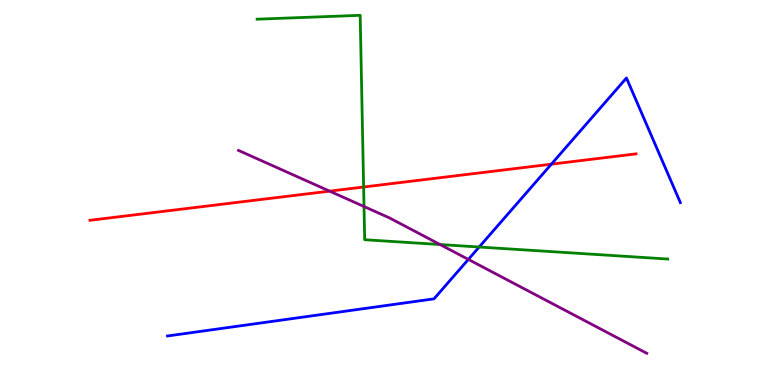[{'lines': ['blue', 'red'], 'intersections': [{'x': 7.11, 'y': 5.74}]}, {'lines': ['green', 'red'], 'intersections': [{'x': 4.69, 'y': 5.14}]}, {'lines': ['purple', 'red'], 'intersections': [{'x': 4.25, 'y': 5.04}]}, {'lines': ['blue', 'green'], 'intersections': [{'x': 6.18, 'y': 3.58}]}, {'lines': ['blue', 'purple'], 'intersections': [{'x': 6.04, 'y': 3.26}]}, {'lines': ['green', 'purple'], 'intersections': [{'x': 4.7, 'y': 4.64}, {'x': 5.68, 'y': 3.65}]}]